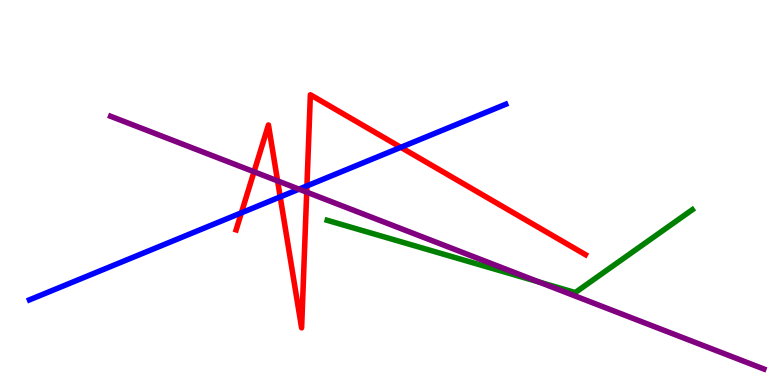[{'lines': ['blue', 'red'], 'intersections': [{'x': 3.11, 'y': 4.47}, {'x': 3.62, 'y': 4.89}, {'x': 3.96, 'y': 5.17}, {'x': 5.17, 'y': 6.17}]}, {'lines': ['green', 'red'], 'intersections': []}, {'lines': ['purple', 'red'], 'intersections': [{'x': 3.28, 'y': 5.54}, {'x': 3.58, 'y': 5.3}, {'x': 3.96, 'y': 5.01}]}, {'lines': ['blue', 'green'], 'intersections': []}, {'lines': ['blue', 'purple'], 'intersections': [{'x': 3.86, 'y': 5.09}]}, {'lines': ['green', 'purple'], 'intersections': [{'x': 6.95, 'y': 2.68}]}]